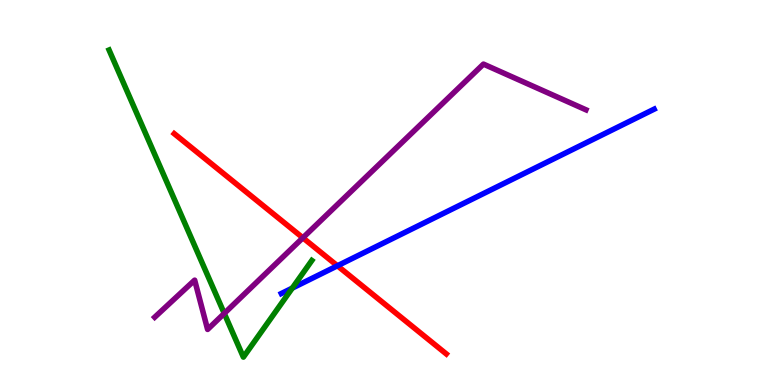[{'lines': ['blue', 'red'], 'intersections': [{'x': 4.35, 'y': 3.1}]}, {'lines': ['green', 'red'], 'intersections': []}, {'lines': ['purple', 'red'], 'intersections': [{'x': 3.91, 'y': 3.82}]}, {'lines': ['blue', 'green'], 'intersections': [{'x': 3.77, 'y': 2.52}]}, {'lines': ['blue', 'purple'], 'intersections': []}, {'lines': ['green', 'purple'], 'intersections': [{'x': 2.89, 'y': 1.86}]}]